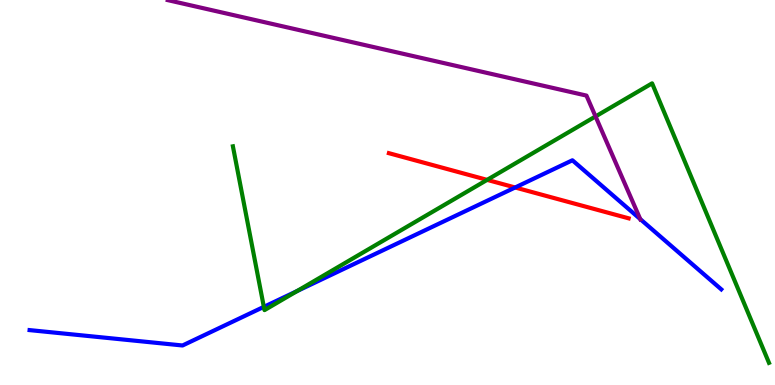[{'lines': ['blue', 'red'], 'intersections': [{'x': 6.65, 'y': 5.13}]}, {'lines': ['green', 'red'], 'intersections': [{'x': 6.29, 'y': 5.33}]}, {'lines': ['purple', 'red'], 'intersections': []}, {'lines': ['blue', 'green'], 'intersections': [{'x': 3.4, 'y': 2.03}, {'x': 3.83, 'y': 2.44}]}, {'lines': ['blue', 'purple'], 'intersections': [{'x': 8.26, 'y': 4.31}]}, {'lines': ['green', 'purple'], 'intersections': [{'x': 7.68, 'y': 6.98}]}]